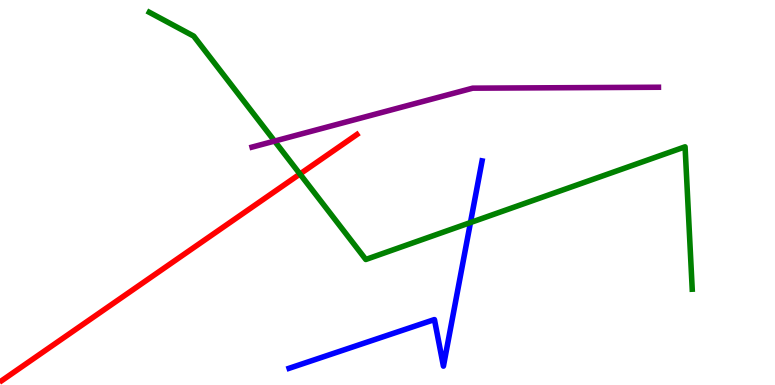[{'lines': ['blue', 'red'], 'intersections': []}, {'lines': ['green', 'red'], 'intersections': [{'x': 3.87, 'y': 5.48}]}, {'lines': ['purple', 'red'], 'intersections': []}, {'lines': ['blue', 'green'], 'intersections': [{'x': 6.07, 'y': 4.22}]}, {'lines': ['blue', 'purple'], 'intersections': []}, {'lines': ['green', 'purple'], 'intersections': [{'x': 3.54, 'y': 6.34}]}]